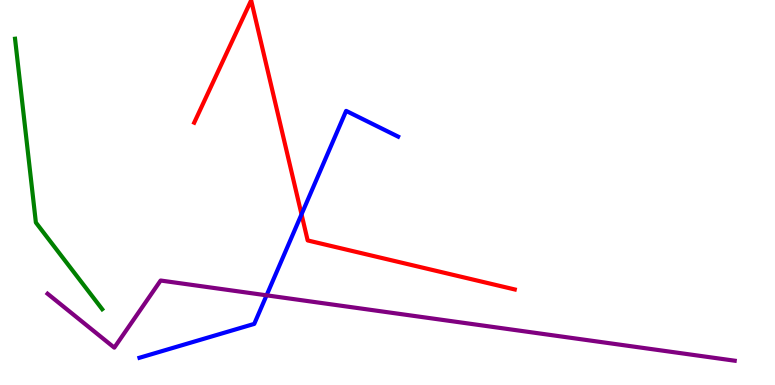[{'lines': ['blue', 'red'], 'intersections': [{'x': 3.89, 'y': 4.43}]}, {'lines': ['green', 'red'], 'intersections': []}, {'lines': ['purple', 'red'], 'intersections': []}, {'lines': ['blue', 'green'], 'intersections': []}, {'lines': ['blue', 'purple'], 'intersections': [{'x': 3.44, 'y': 2.33}]}, {'lines': ['green', 'purple'], 'intersections': []}]